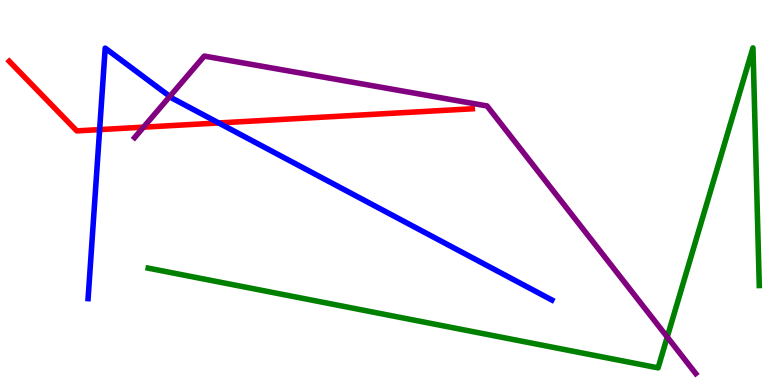[{'lines': ['blue', 'red'], 'intersections': [{'x': 1.29, 'y': 6.63}, {'x': 2.82, 'y': 6.81}]}, {'lines': ['green', 'red'], 'intersections': []}, {'lines': ['purple', 'red'], 'intersections': [{'x': 1.85, 'y': 6.7}]}, {'lines': ['blue', 'green'], 'intersections': []}, {'lines': ['blue', 'purple'], 'intersections': [{'x': 2.19, 'y': 7.5}]}, {'lines': ['green', 'purple'], 'intersections': [{'x': 8.61, 'y': 1.25}]}]